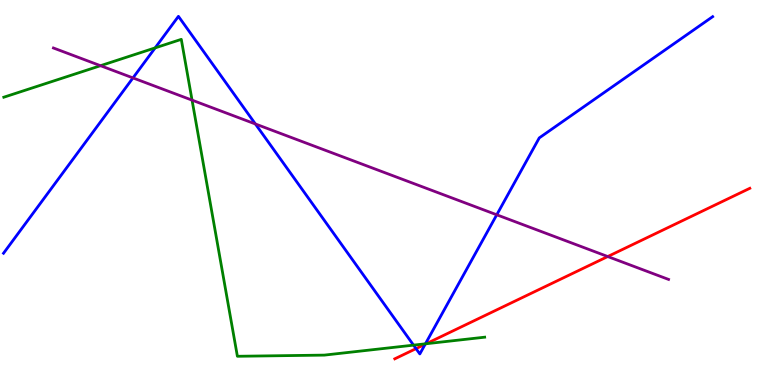[{'lines': ['blue', 'red'], 'intersections': [{'x': 5.37, 'y': 0.945}, {'x': 5.49, 'y': 1.06}]}, {'lines': ['green', 'red'], 'intersections': [{'x': 5.5, 'y': 1.07}]}, {'lines': ['purple', 'red'], 'intersections': [{'x': 7.84, 'y': 3.34}]}, {'lines': ['blue', 'green'], 'intersections': [{'x': 2.0, 'y': 8.76}, {'x': 5.34, 'y': 1.04}, {'x': 5.49, 'y': 1.07}]}, {'lines': ['blue', 'purple'], 'intersections': [{'x': 1.72, 'y': 7.98}, {'x': 3.3, 'y': 6.78}, {'x': 6.41, 'y': 4.42}]}, {'lines': ['green', 'purple'], 'intersections': [{'x': 1.3, 'y': 8.29}, {'x': 2.48, 'y': 7.4}]}]